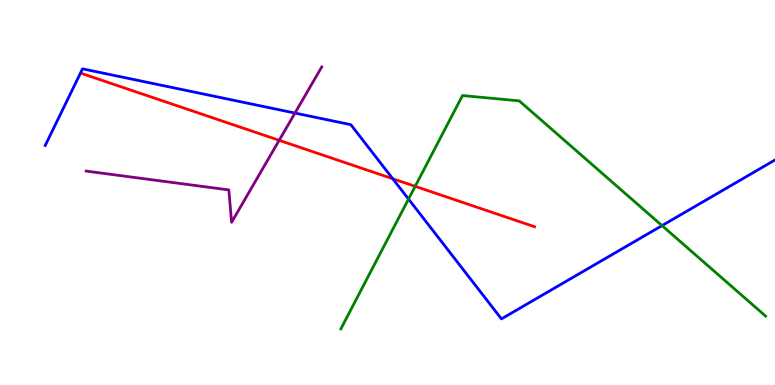[{'lines': ['blue', 'red'], 'intersections': [{'x': 5.07, 'y': 5.36}]}, {'lines': ['green', 'red'], 'intersections': [{'x': 5.36, 'y': 5.16}]}, {'lines': ['purple', 'red'], 'intersections': [{'x': 3.6, 'y': 6.36}]}, {'lines': ['blue', 'green'], 'intersections': [{'x': 5.27, 'y': 4.83}, {'x': 8.54, 'y': 4.14}]}, {'lines': ['blue', 'purple'], 'intersections': [{'x': 3.81, 'y': 7.06}]}, {'lines': ['green', 'purple'], 'intersections': []}]